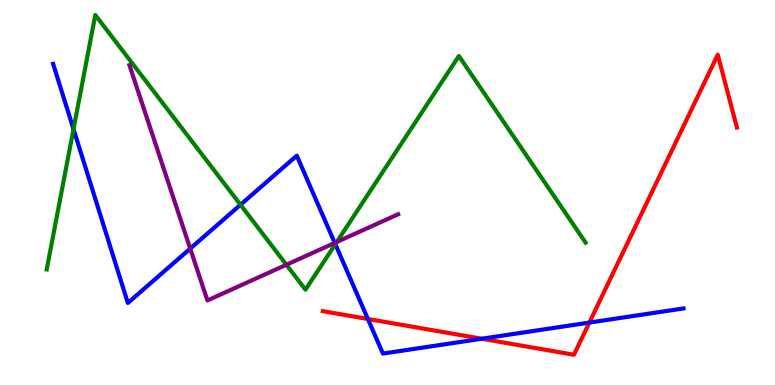[{'lines': ['blue', 'red'], 'intersections': [{'x': 4.75, 'y': 1.71}, {'x': 6.22, 'y': 1.2}, {'x': 7.6, 'y': 1.62}]}, {'lines': ['green', 'red'], 'intersections': []}, {'lines': ['purple', 'red'], 'intersections': []}, {'lines': ['blue', 'green'], 'intersections': [{'x': 0.948, 'y': 6.65}, {'x': 3.1, 'y': 4.68}, {'x': 4.33, 'y': 3.66}]}, {'lines': ['blue', 'purple'], 'intersections': [{'x': 2.45, 'y': 3.54}, {'x': 4.32, 'y': 3.69}]}, {'lines': ['green', 'purple'], 'intersections': [{'x': 3.7, 'y': 3.12}, {'x': 4.35, 'y': 3.71}]}]